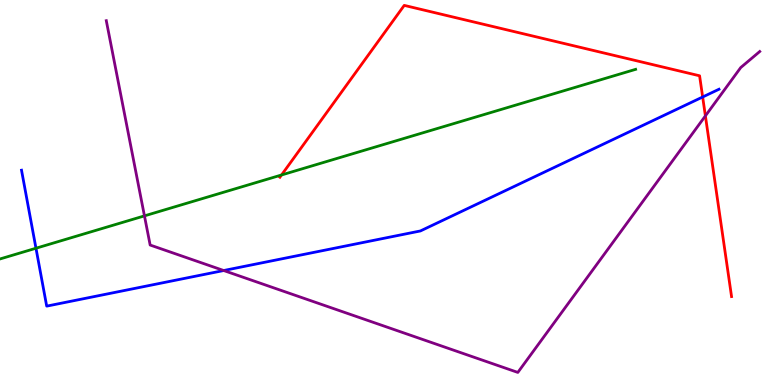[{'lines': ['blue', 'red'], 'intersections': [{'x': 9.07, 'y': 7.48}]}, {'lines': ['green', 'red'], 'intersections': [{'x': 3.63, 'y': 5.46}]}, {'lines': ['purple', 'red'], 'intersections': [{'x': 9.1, 'y': 6.99}]}, {'lines': ['blue', 'green'], 'intersections': [{'x': 0.464, 'y': 3.55}]}, {'lines': ['blue', 'purple'], 'intersections': [{'x': 2.89, 'y': 2.97}]}, {'lines': ['green', 'purple'], 'intersections': [{'x': 1.86, 'y': 4.39}]}]